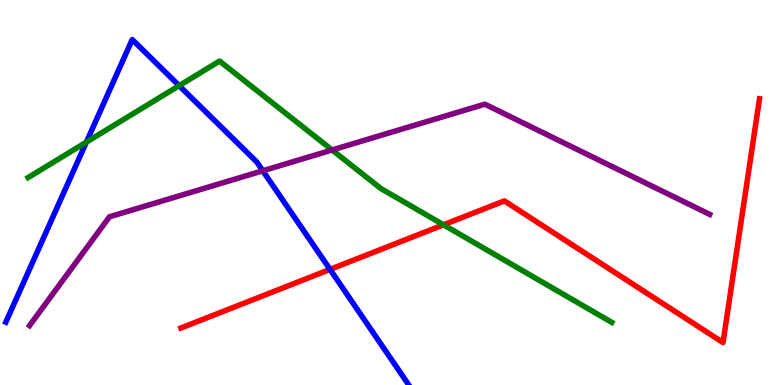[{'lines': ['blue', 'red'], 'intersections': [{'x': 4.26, 'y': 3.0}]}, {'lines': ['green', 'red'], 'intersections': [{'x': 5.72, 'y': 4.16}]}, {'lines': ['purple', 'red'], 'intersections': []}, {'lines': ['blue', 'green'], 'intersections': [{'x': 1.11, 'y': 6.31}, {'x': 2.31, 'y': 7.77}]}, {'lines': ['blue', 'purple'], 'intersections': [{'x': 3.39, 'y': 5.56}]}, {'lines': ['green', 'purple'], 'intersections': [{'x': 4.29, 'y': 6.1}]}]